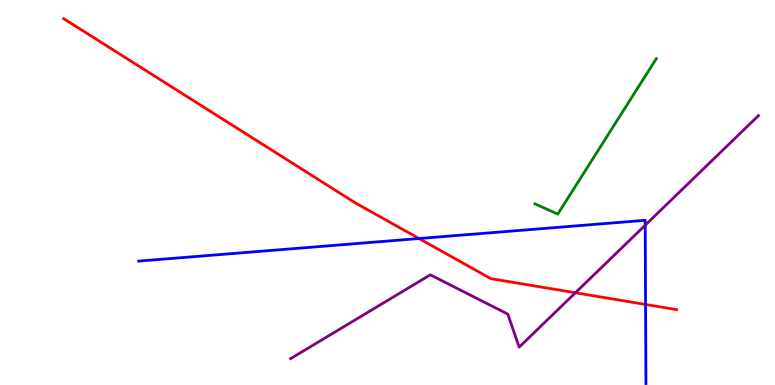[{'lines': ['blue', 'red'], 'intersections': [{'x': 5.41, 'y': 3.8}, {'x': 8.33, 'y': 2.09}]}, {'lines': ['green', 'red'], 'intersections': []}, {'lines': ['purple', 'red'], 'intersections': [{'x': 7.42, 'y': 2.4}]}, {'lines': ['blue', 'green'], 'intersections': []}, {'lines': ['blue', 'purple'], 'intersections': [{'x': 8.33, 'y': 4.15}]}, {'lines': ['green', 'purple'], 'intersections': []}]